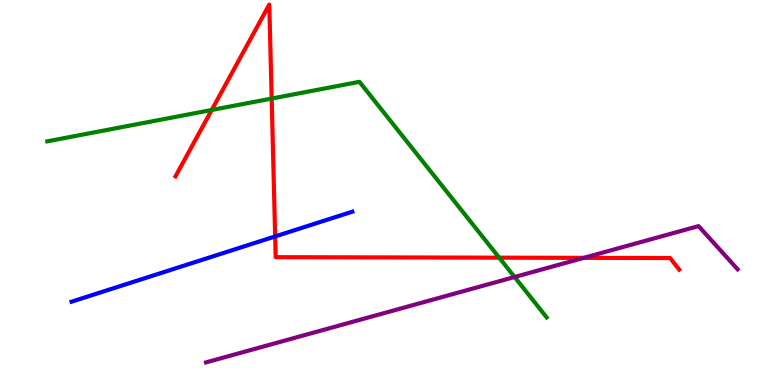[{'lines': ['blue', 'red'], 'intersections': [{'x': 3.55, 'y': 3.86}]}, {'lines': ['green', 'red'], 'intersections': [{'x': 2.73, 'y': 7.14}, {'x': 3.51, 'y': 7.44}, {'x': 6.44, 'y': 3.31}]}, {'lines': ['purple', 'red'], 'intersections': [{'x': 7.53, 'y': 3.3}]}, {'lines': ['blue', 'green'], 'intersections': []}, {'lines': ['blue', 'purple'], 'intersections': []}, {'lines': ['green', 'purple'], 'intersections': [{'x': 6.64, 'y': 2.8}]}]